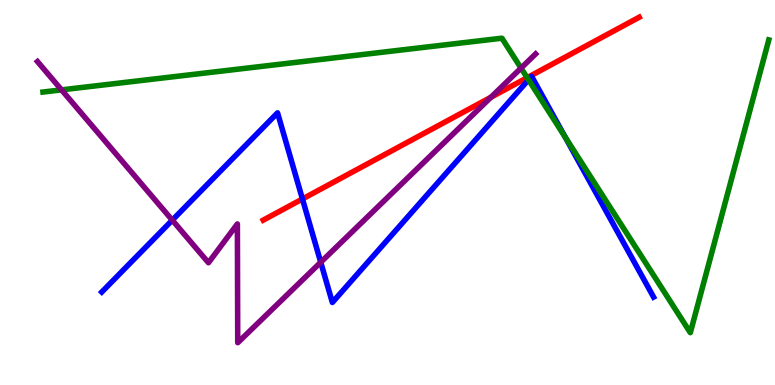[{'lines': ['blue', 'red'], 'intersections': [{'x': 3.9, 'y': 4.83}]}, {'lines': ['green', 'red'], 'intersections': [{'x': 6.8, 'y': 7.98}]}, {'lines': ['purple', 'red'], 'intersections': [{'x': 6.33, 'y': 7.47}]}, {'lines': ['blue', 'green'], 'intersections': [{'x': 6.82, 'y': 7.93}, {'x': 7.29, 'y': 6.44}]}, {'lines': ['blue', 'purple'], 'intersections': [{'x': 2.22, 'y': 4.28}, {'x': 4.14, 'y': 3.19}]}, {'lines': ['green', 'purple'], 'intersections': [{'x': 0.794, 'y': 7.67}, {'x': 6.72, 'y': 8.23}]}]